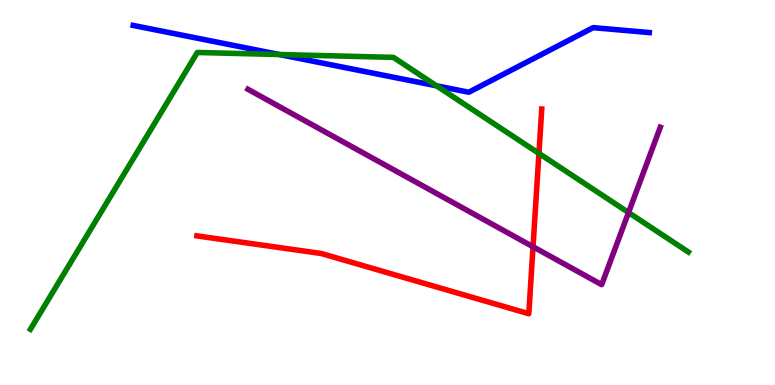[{'lines': ['blue', 'red'], 'intersections': []}, {'lines': ['green', 'red'], 'intersections': [{'x': 6.95, 'y': 6.02}]}, {'lines': ['purple', 'red'], 'intersections': [{'x': 6.88, 'y': 3.59}]}, {'lines': ['blue', 'green'], 'intersections': [{'x': 3.6, 'y': 8.58}, {'x': 5.63, 'y': 7.77}]}, {'lines': ['blue', 'purple'], 'intersections': []}, {'lines': ['green', 'purple'], 'intersections': [{'x': 8.11, 'y': 4.48}]}]